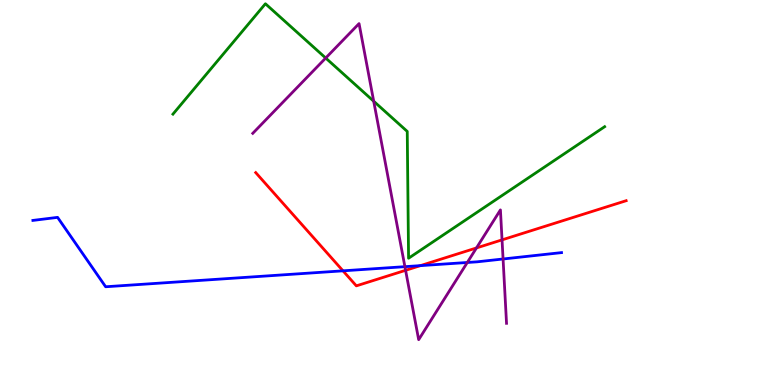[{'lines': ['blue', 'red'], 'intersections': [{'x': 4.43, 'y': 2.97}, {'x': 5.42, 'y': 3.1}]}, {'lines': ['green', 'red'], 'intersections': []}, {'lines': ['purple', 'red'], 'intersections': [{'x': 5.23, 'y': 2.98}, {'x': 6.15, 'y': 3.56}, {'x': 6.48, 'y': 3.77}]}, {'lines': ['blue', 'green'], 'intersections': []}, {'lines': ['blue', 'purple'], 'intersections': [{'x': 5.22, 'y': 3.07}, {'x': 6.03, 'y': 3.18}, {'x': 6.49, 'y': 3.27}]}, {'lines': ['green', 'purple'], 'intersections': [{'x': 4.2, 'y': 8.49}, {'x': 4.82, 'y': 7.37}]}]